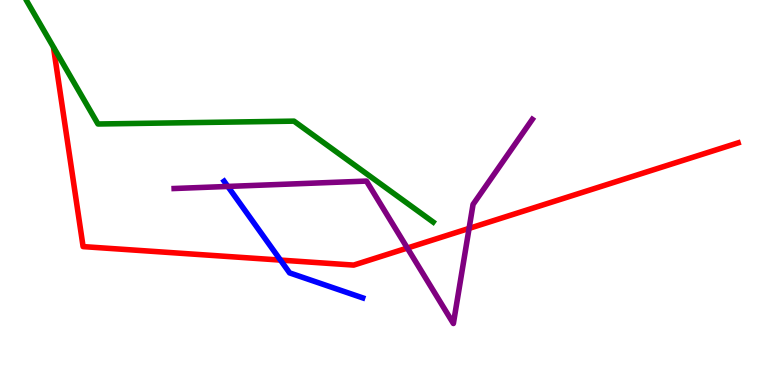[{'lines': ['blue', 'red'], 'intersections': [{'x': 3.62, 'y': 3.24}]}, {'lines': ['green', 'red'], 'intersections': []}, {'lines': ['purple', 'red'], 'intersections': [{'x': 5.26, 'y': 3.56}, {'x': 6.05, 'y': 4.07}]}, {'lines': ['blue', 'green'], 'intersections': []}, {'lines': ['blue', 'purple'], 'intersections': [{'x': 2.94, 'y': 5.16}]}, {'lines': ['green', 'purple'], 'intersections': []}]